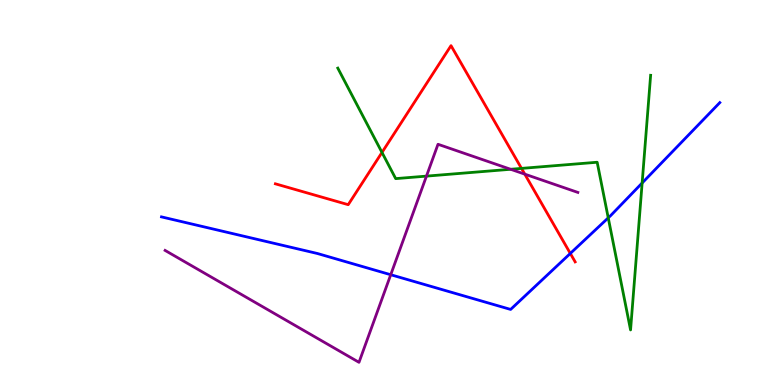[{'lines': ['blue', 'red'], 'intersections': [{'x': 7.36, 'y': 3.42}]}, {'lines': ['green', 'red'], 'intersections': [{'x': 4.93, 'y': 6.04}, {'x': 6.73, 'y': 5.63}]}, {'lines': ['purple', 'red'], 'intersections': [{'x': 6.77, 'y': 5.48}]}, {'lines': ['blue', 'green'], 'intersections': [{'x': 7.85, 'y': 4.34}, {'x': 8.29, 'y': 5.25}]}, {'lines': ['blue', 'purple'], 'intersections': [{'x': 5.04, 'y': 2.86}]}, {'lines': ['green', 'purple'], 'intersections': [{'x': 5.5, 'y': 5.43}, {'x': 6.59, 'y': 5.6}]}]